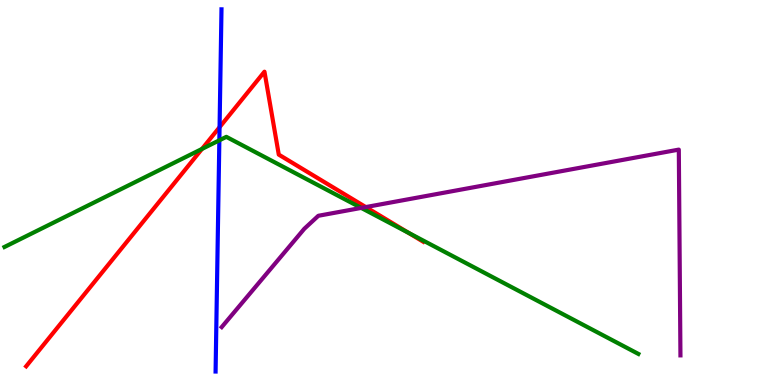[{'lines': ['blue', 'red'], 'intersections': [{'x': 2.83, 'y': 6.7}]}, {'lines': ['green', 'red'], 'intersections': [{'x': 2.61, 'y': 6.13}, {'x': 5.27, 'y': 3.96}]}, {'lines': ['purple', 'red'], 'intersections': [{'x': 4.72, 'y': 4.62}]}, {'lines': ['blue', 'green'], 'intersections': [{'x': 2.83, 'y': 6.36}]}, {'lines': ['blue', 'purple'], 'intersections': []}, {'lines': ['green', 'purple'], 'intersections': [{'x': 4.66, 'y': 4.6}]}]